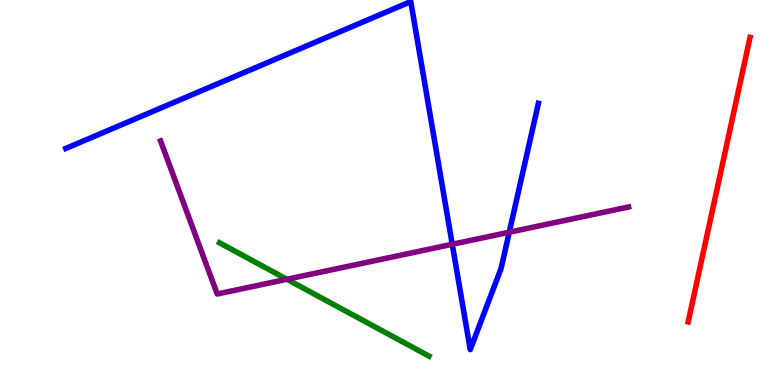[{'lines': ['blue', 'red'], 'intersections': []}, {'lines': ['green', 'red'], 'intersections': []}, {'lines': ['purple', 'red'], 'intersections': []}, {'lines': ['blue', 'green'], 'intersections': []}, {'lines': ['blue', 'purple'], 'intersections': [{'x': 5.84, 'y': 3.66}, {'x': 6.57, 'y': 3.97}]}, {'lines': ['green', 'purple'], 'intersections': [{'x': 3.7, 'y': 2.75}]}]